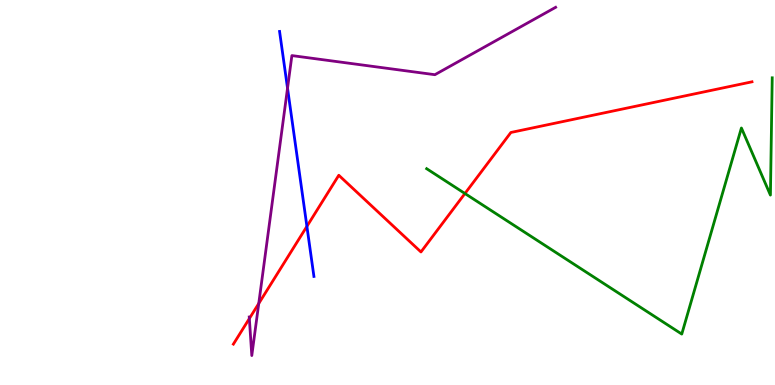[{'lines': ['blue', 'red'], 'intersections': [{'x': 3.96, 'y': 4.12}]}, {'lines': ['green', 'red'], 'intersections': [{'x': 6.0, 'y': 4.97}]}, {'lines': ['purple', 'red'], 'intersections': [{'x': 3.22, 'y': 1.73}, {'x': 3.34, 'y': 2.12}]}, {'lines': ['blue', 'green'], 'intersections': []}, {'lines': ['blue', 'purple'], 'intersections': [{'x': 3.71, 'y': 7.71}]}, {'lines': ['green', 'purple'], 'intersections': []}]